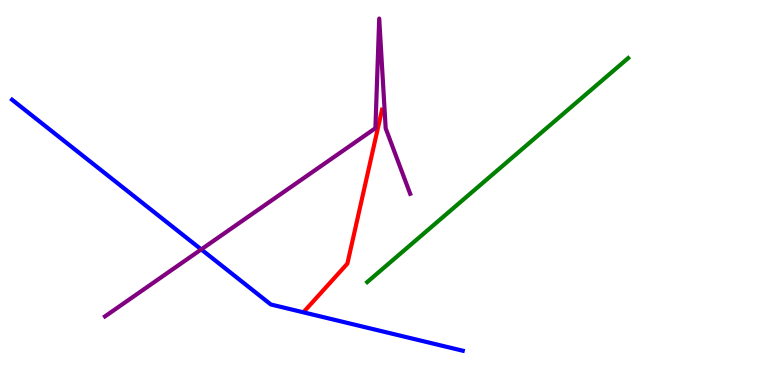[{'lines': ['blue', 'red'], 'intersections': []}, {'lines': ['green', 'red'], 'intersections': []}, {'lines': ['purple', 'red'], 'intersections': []}, {'lines': ['blue', 'green'], 'intersections': []}, {'lines': ['blue', 'purple'], 'intersections': [{'x': 2.6, 'y': 3.52}]}, {'lines': ['green', 'purple'], 'intersections': []}]